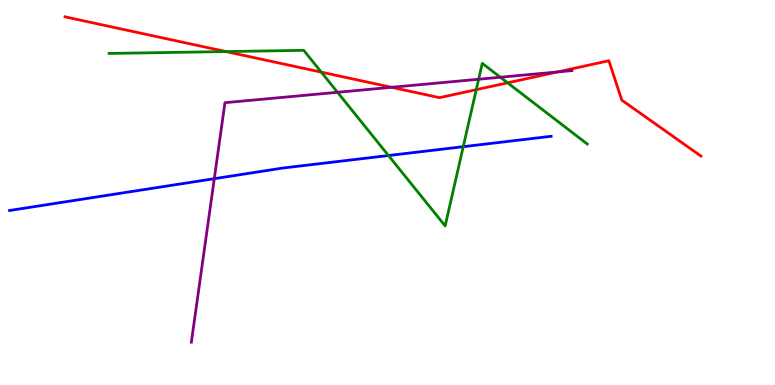[{'lines': ['blue', 'red'], 'intersections': []}, {'lines': ['green', 'red'], 'intersections': [{'x': 2.92, 'y': 8.66}, {'x': 4.15, 'y': 8.13}, {'x': 6.15, 'y': 7.67}, {'x': 6.55, 'y': 7.85}]}, {'lines': ['purple', 'red'], 'intersections': [{'x': 5.05, 'y': 7.73}, {'x': 7.19, 'y': 8.13}]}, {'lines': ['blue', 'green'], 'intersections': [{'x': 5.01, 'y': 5.96}, {'x': 5.98, 'y': 6.19}]}, {'lines': ['blue', 'purple'], 'intersections': [{'x': 2.76, 'y': 5.36}]}, {'lines': ['green', 'purple'], 'intersections': [{'x': 4.36, 'y': 7.6}, {'x': 6.18, 'y': 7.94}, {'x': 6.46, 'y': 7.99}]}]